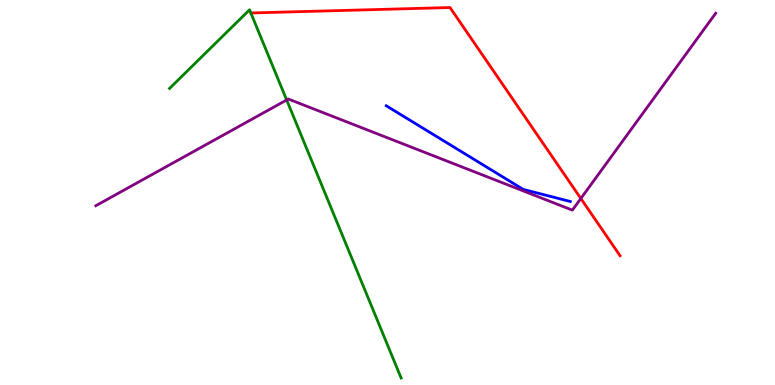[{'lines': ['blue', 'red'], 'intersections': []}, {'lines': ['green', 'red'], 'intersections': []}, {'lines': ['purple', 'red'], 'intersections': [{'x': 7.49, 'y': 4.84}]}, {'lines': ['blue', 'green'], 'intersections': []}, {'lines': ['blue', 'purple'], 'intersections': []}, {'lines': ['green', 'purple'], 'intersections': [{'x': 3.7, 'y': 7.4}]}]